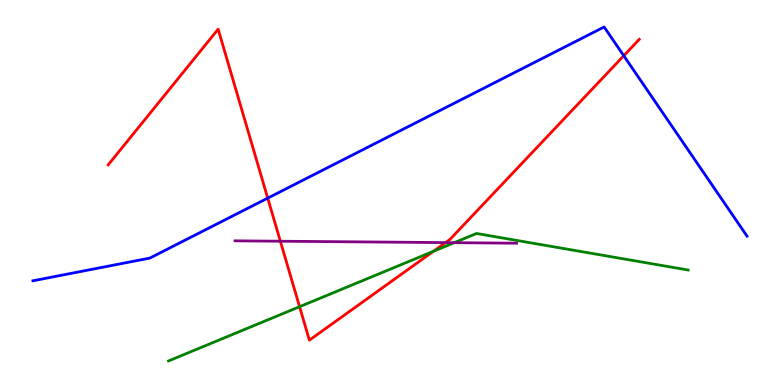[{'lines': ['blue', 'red'], 'intersections': [{'x': 3.45, 'y': 4.85}, {'x': 8.05, 'y': 8.55}]}, {'lines': ['green', 'red'], 'intersections': [{'x': 3.87, 'y': 2.03}, {'x': 5.59, 'y': 3.47}]}, {'lines': ['purple', 'red'], 'intersections': [{'x': 3.62, 'y': 3.73}, {'x': 5.75, 'y': 3.7}]}, {'lines': ['blue', 'green'], 'intersections': []}, {'lines': ['blue', 'purple'], 'intersections': []}, {'lines': ['green', 'purple'], 'intersections': [{'x': 5.86, 'y': 3.7}]}]